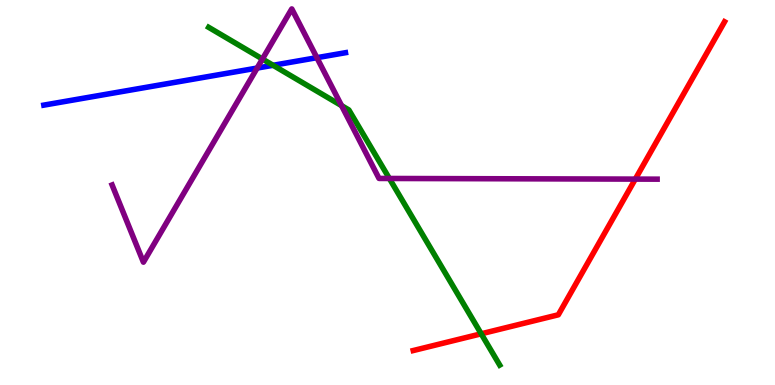[{'lines': ['blue', 'red'], 'intersections': []}, {'lines': ['green', 'red'], 'intersections': [{'x': 6.21, 'y': 1.33}]}, {'lines': ['purple', 'red'], 'intersections': [{'x': 8.2, 'y': 5.35}]}, {'lines': ['blue', 'green'], 'intersections': [{'x': 3.52, 'y': 8.3}]}, {'lines': ['blue', 'purple'], 'intersections': [{'x': 3.32, 'y': 8.23}, {'x': 4.09, 'y': 8.5}]}, {'lines': ['green', 'purple'], 'intersections': [{'x': 3.39, 'y': 8.47}, {'x': 4.41, 'y': 7.26}, {'x': 5.02, 'y': 5.36}]}]